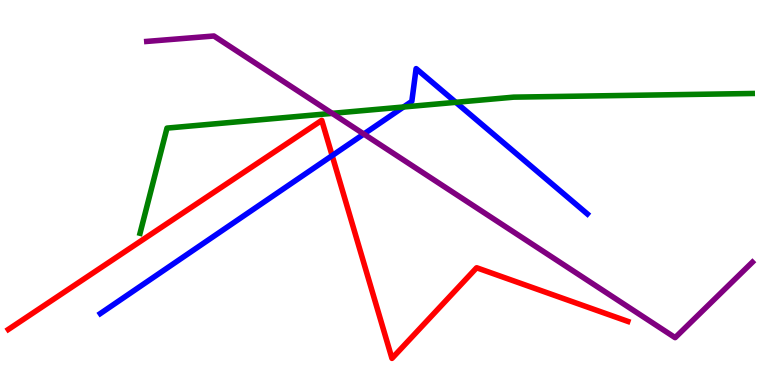[{'lines': ['blue', 'red'], 'intersections': [{'x': 4.29, 'y': 5.96}]}, {'lines': ['green', 'red'], 'intersections': []}, {'lines': ['purple', 'red'], 'intersections': []}, {'lines': ['blue', 'green'], 'intersections': [{'x': 5.21, 'y': 7.22}, {'x': 5.88, 'y': 7.34}]}, {'lines': ['blue', 'purple'], 'intersections': [{'x': 4.69, 'y': 6.52}]}, {'lines': ['green', 'purple'], 'intersections': [{'x': 4.29, 'y': 7.06}]}]